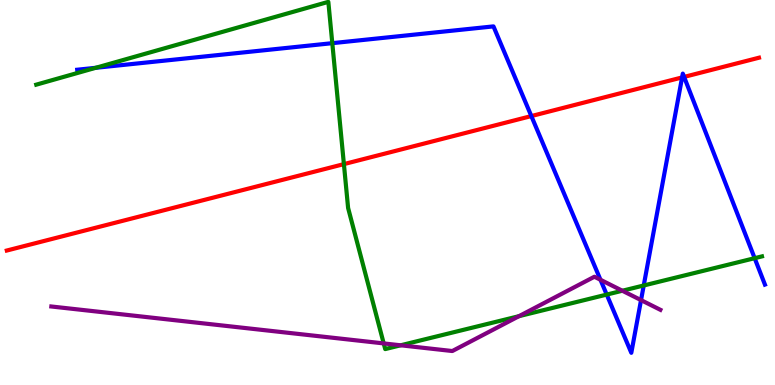[{'lines': ['blue', 'red'], 'intersections': [{'x': 6.86, 'y': 6.99}, {'x': 8.8, 'y': 7.99}, {'x': 8.83, 'y': 8.0}]}, {'lines': ['green', 'red'], 'intersections': [{'x': 4.44, 'y': 5.74}]}, {'lines': ['purple', 'red'], 'intersections': []}, {'lines': ['blue', 'green'], 'intersections': [{'x': 1.24, 'y': 8.24}, {'x': 4.29, 'y': 8.88}, {'x': 7.83, 'y': 2.35}, {'x': 8.31, 'y': 2.58}, {'x': 9.74, 'y': 3.29}]}, {'lines': ['blue', 'purple'], 'intersections': [{'x': 7.75, 'y': 2.73}, {'x': 8.27, 'y': 2.2}]}, {'lines': ['green', 'purple'], 'intersections': [{'x': 4.95, 'y': 1.08}, {'x': 5.17, 'y': 1.03}, {'x': 6.7, 'y': 1.79}, {'x': 8.03, 'y': 2.45}]}]